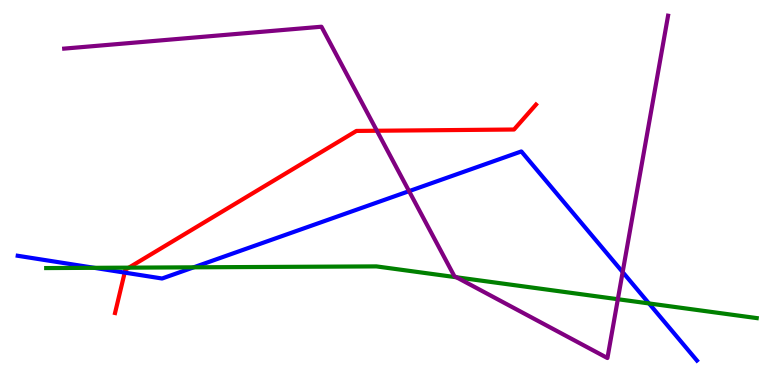[{'lines': ['blue', 'red'], 'intersections': [{'x': 1.61, 'y': 2.92}]}, {'lines': ['green', 'red'], 'intersections': [{'x': 1.66, 'y': 3.05}]}, {'lines': ['purple', 'red'], 'intersections': [{'x': 4.86, 'y': 6.6}]}, {'lines': ['blue', 'green'], 'intersections': [{'x': 1.22, 'y': 3.04}, {'x': 2.5, 'y': 3.06}, {'x': 8.37, 'y': 2.12}]}, {'lines': ['blue', 'purple'], 'intersections': [{'x': 5.28, 'y': 5.04}, {'x': 8.03, 'y': 2.93}]}, {'lines': ['green', 'purple'], 'intersections': [{'x': 5.89, 'y': 2.8}, {'x': 7.97, 'y': 2.23}]}]